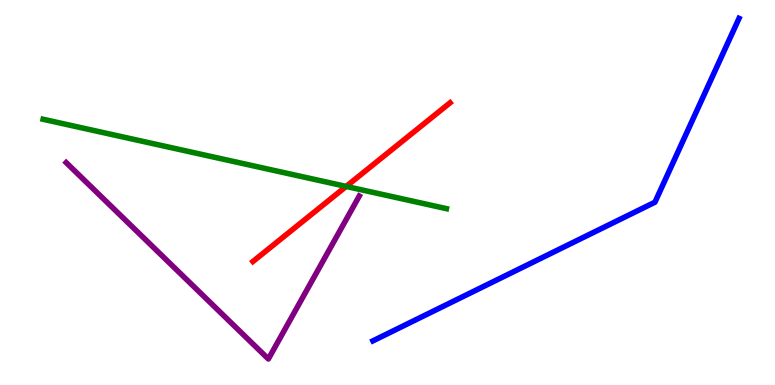[{'lines': ['blue', 'red'], 'intersections': []}, {'lines': ['green', 'red'], 'intersections': [{'x': 4.47, 'y': 5.16}]}, {'lines': ['purple', 'red'], 'intersections': []}, {'lines': ['blue', 'green'], 'intersections': []}, {'lines': ['blue', 'purple'], 'intersections': []}, {'lines': ['green', 'purple'], 'intersections': []}]